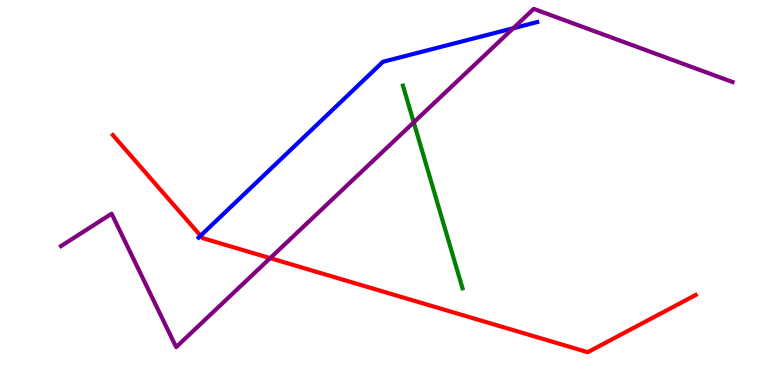[{'lines': ['blue', 'red'], 'intersections': [{'x': 2.59, 'y': 3.88}]}, {'lines': ['green', 'red'], 'intersections': []}, {'lines': ['purple', 'red'], 'intersections': [{'x': 3.49, 'y': 3.3}]}, {'lines': ['blue', 'green'], 'intersections': []}, {'lines': ['blue', 'purple'], 'intersections': [{'x': 6.62, 'y': 9.27}]}, {'lines': ['green', 'purple'], 'intersections': [{'x': 5.34, 'y': 6.82}]}]